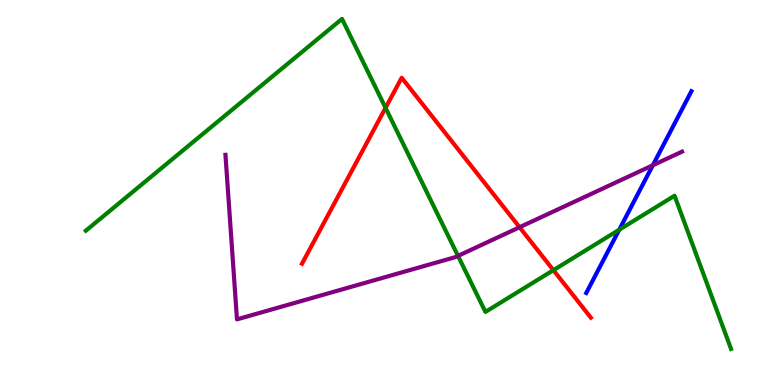[{'lines': ['blue', 'red'], 'intersections': []}, {'lines': ['green', 'red'], 'intersections': [{'x': 4.97, 'y': 7.2}, {'x': 7.14, 'y': 2.98}]}, {'lines': ['purple', 'red'], 'intersections': [{'x': 6.7, 'y': 4.1}]}, {'lines': ['blue', 'green'], 'intersections': [{'x': 7.99, 'y': 4.03}]}, {'lines': ['blue', 'purple'], 'intersections': [{'x': 8.42, 'y': 5.71}]}, {'lines': ['green', 'purple'], 'intersections': [{'x': 5.91, 'y': 3.35}]}]